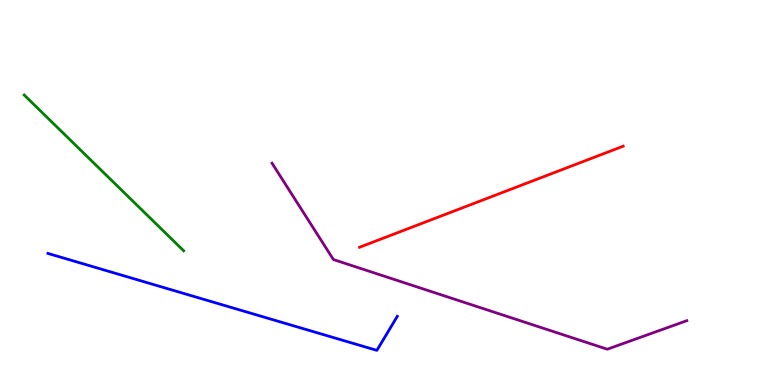[{'lines': ['blue', 'red'], 'intersections': []}, {'lines': ['green', 'red'], 'intersections': []}, {'lines': ['purple', 'red'], 'intersections': []}, {'lines': ['blue', 'green'], 'intersections': []}, {'lines': ['blue', 'purple'], 'intersections': []}, {'lines': ['green', 'purple'], 'intersections': []}]